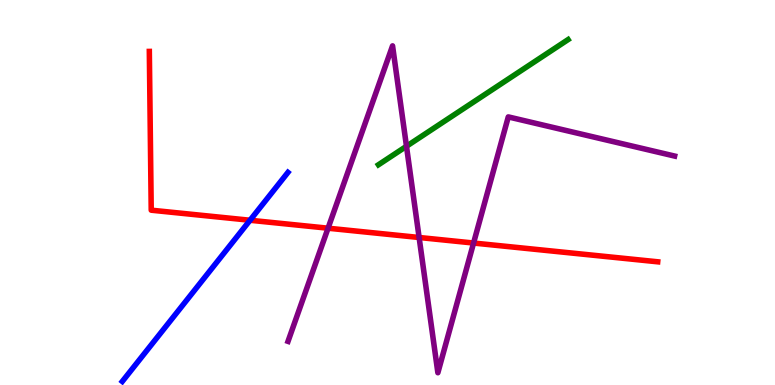[{'lines': ['blue', 'red'], 'intersections': [{'x': 3.23, 'y': 4.28}]}, {'lines': ['green', 'red'], 'intersections': []}, {'lines': ['purple', 'red'], 'intersections': [{'x': 4.23, 'y': 4.07}, {'x': 5.41, 'y': 3.83}, {'x': 6.11, 'y': 3.69}]}, {'lines': ['blue', 'green'], 'intersections': []}, {'lines': ['blue', 'purple'], 'intersections': []}, {'lines': ['green', 'purple'], 'intersections': [{'x': 5.24, 'y': 6.2}]}]